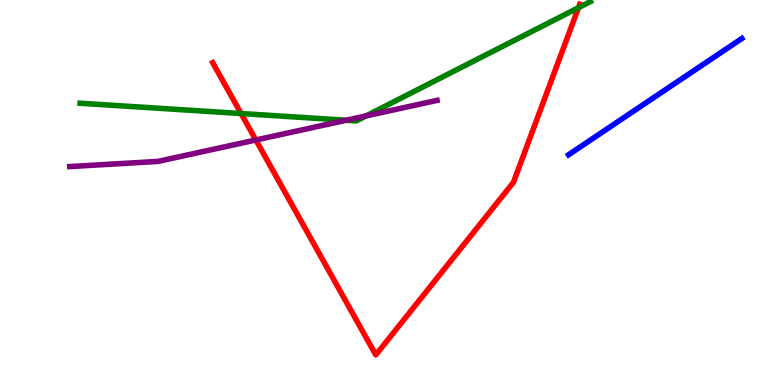[{'lines': ['blue', 'red'], 'intersections': []}, {'lines': ['green', 'red'], 'intersections': [{'x': 3.11, 'y': 7.05}, {'x': 7.46, 'y': 9.8}]}, {'lines': ['purple', 'red'], 'intersections': [{'x': 3.3, 'y': 6.36}]}, {'lines': ['blue', 'green'], 'intersections': []}, {'lines': ['blue', 'purple'], 'intersections': []}, {'lines': ['green', 'purple'], 'intersections': [{'x': 4.47, 'y': 6.88}, {'x': 4.72, 'y': 6.99}]}]